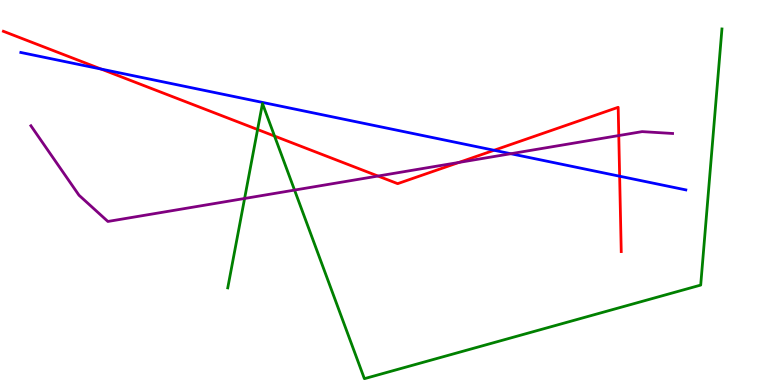[{'lines': ['blue', 'red'], 'intersections': [{'x': 1.31, 'y': 8.21}, {'x': 6.38, 'y': 6.1}, {'x': 8.0, 'y': 5.42}]}, {'lines': ['green', 'red'], 'intersections': [{'x': 3.32, 'y': 6.64}, {'x': 3.54, 'y': 6.47}]}, {'lines': ['purple', 'red'], 'intersections': [{'x': 4.88, 'y': 5.43}, {'x': 5.92, 'y': 5.78}, {'x': 7.98, 'y': 6.48}]}, {'lines': ['blue', 'green'], 'intersections': []}, {'lines': ['blue', 'purple'], 'intersections': [{'x': 6.59, 'y': 6.01}]}, {'lines': ['green', 'purple'], 'intersections': [{'x': 3.16, 'y': 4.84}, {'x': 3.8, 'y': 5.06}]}]